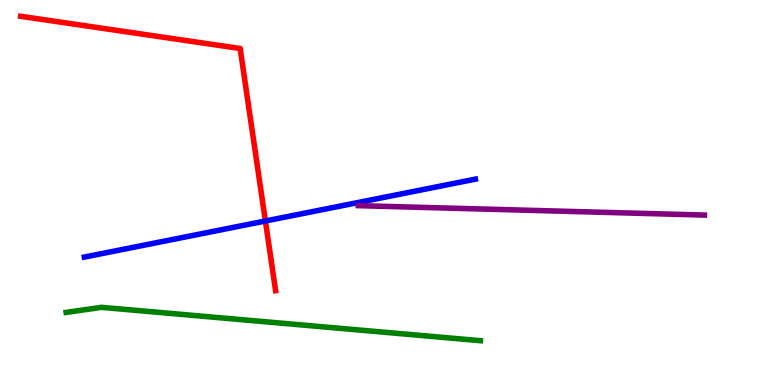[{'lines': ['blue', 'red'], 'intersections': [{'x': 3.42, 'y': 4.26}]}, {'lines': ['green', 'red'], 'intersections': []}, {'lines': ['purple', 'red'], 'intersections': []}, {'lines': ['blue', 'green'], 'intersections': []}, {'lines': ['blue', 'purple'], 'intersections': []}, {'lines': ['green', 'purple'], 'intersections': []}]